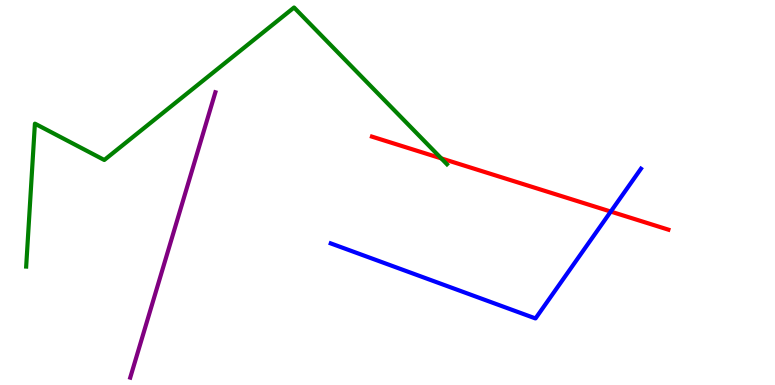[{'lines': ['blue', 'red'], 'intersections': [{'x': 7.88, 'y': 4.5}]}, {'lines': ['green', 'red'], 'intersections': [{'x': 5.69, 'y': 5.89}]}, {'lines': ['purple', 'red'], 'intersections': []}, {'lines': ['blue', 'green'], 'intersections': []}, {'lines': ['blue', 'purple'], 'intersections': []}, {'lines': ['green', 'purple'], 'intersections': []}]